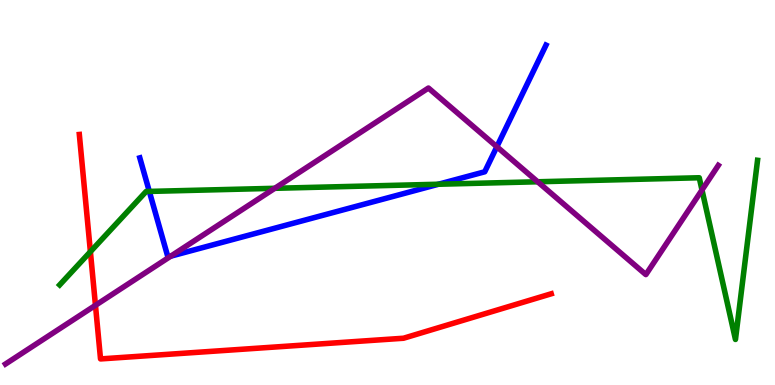[{'lines': ['blue', 'red'], 'intersections': []}, {'lines': ['green', 'red'], 'intersections': [{'x': 1.17, 'y': 3.46}]}, {'lines': ['purple', 'red'], 'intersections': [{'x': 1.23, 'y': 2.07}]}, {'lines': ['blue', 'green'], 'intersections': [{'x': 1.93, 'y': 5.03}, {'x': 5.66, 'y': 5.21}]}, {'lines': ['blue', 'purple'], 'intersections': [{'x': 2.2, 'y': 3.35}, {'x': 6.41, 'y': 6.19}]}, {'lines': ['green', 'purple'], 'intersections': [{'x': 3.55, 'y': 5.11}, {'x': 6.94, 'y': 5.28}, {'x': 9.06, 'y': 5.07}]}]